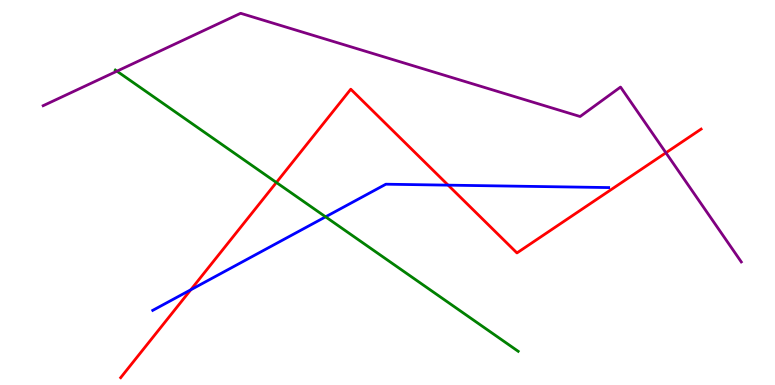[{'lines': ['blue', 'red'], 'intersections': [{'x': 2.46, 'y': 2.47}, {'x': 5.78, 'y': 5.19}]}, {'lines': ['green', 'red'], 'intersections': [{'x': 3.57, 'y': 5.26}]}, {'lines': ['purple', 'red'], 'intersections': [{'x': 8.59, 'y': 6.03}]}, {'lines': ['blue', 'green'], 'intersections': [{'x': 4.2, 'y': 4.37}]}, {'lines': ['blue', 'purple'], 'intersections': []}, {'lines': ['green', 'purple'], 'intersections': [{'x': 1.51, 'y': 8.15}]}]